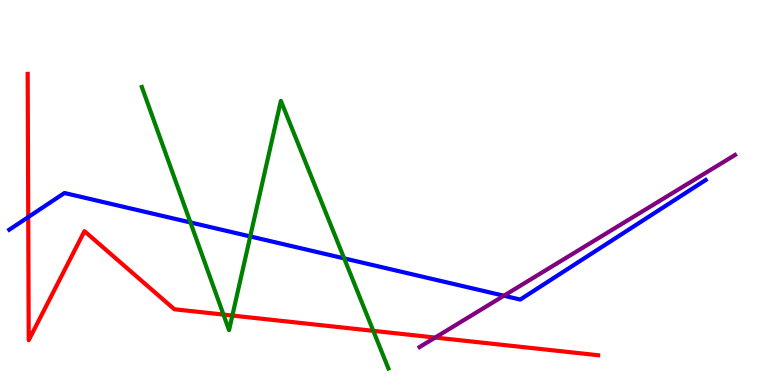[{'lines': ['blue', 'red'], 'intersections': [{'x': 0.364, 'y': 4.36}]}, {'lines': ['green', 'red'], 'intersections': [{'x': 2.88, 'y': 1.83}, {'x': 3.0, 'y': 1.8}, {'x': 4.82, 'y': 1.41}]}, {'lines': ['purple', 'red'], 'intersections': [{'x': 5.62, 'y': 1.23}]}, {'lines': ['blue', 'green'], 'intersections': [{'x': 2.46, 'y': 4.22}, {'x': 3.23, 'y': 3.86}, {'x': 4.44, 'y': 3.29}]}, {'lines': ['blue', 'purple'], 'intersections': [{'x': 6.5, 'y': 2.32}]}, {'lines': ['green', 'purple'], 'intersections': []}]